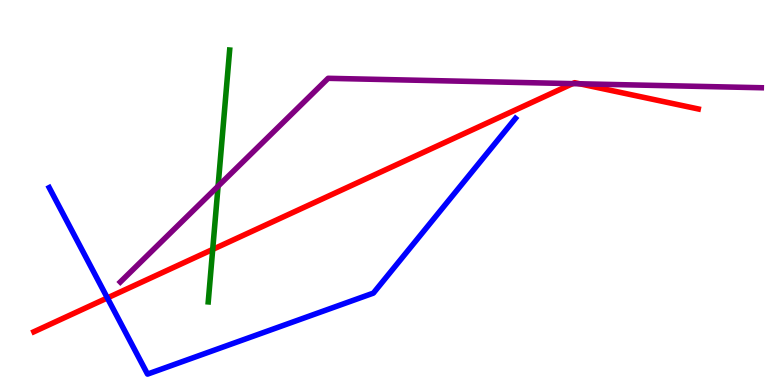[{'lines': ['blue', 'red'], 'intersections': [{'x': 1.39, 'y': 2.26}]}, {'lines': ['green', 'red'], 'intersections': [{'x': 2.74, 'y': 3.52}]}, {'lines': ['purple', 'red'], 'intersections': [{'x': 7.39, 'y': 7.83}, {'x': 7.48, 'y': 7.82}]}, {'lines': ['blue', 'green'], 'intersections': []}, {'lines': ['blue', 'purple'], 'intersections': []}, {'lines': ['green', 'purple'], 'intersections': [{'x': 2.81, 'y': 5.16}]}]